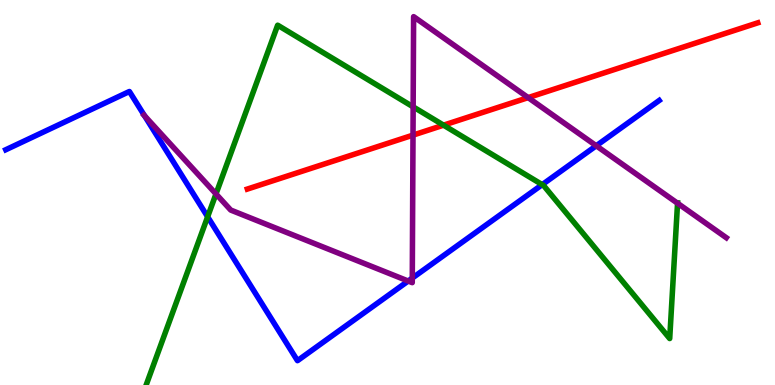[{'lines': ['blue', 'red'], 'intersections': []}, {'lines': ['green', 'red'], 'intersections': [{'x': 5.72, 'y': 6.75}]}, {'lines': ['purple', 'red'], 'intersections': [{'x': 5.33, 'y': 6.49}, {'x': 6.81, 'y': 7.46}]}, {'lines': ['blue', 'green'], 'intersections': [{'x': 2.68, 'y': 4.37}, {'x': 7.0, 'y': 5.2}]}, {'lines': ['blue', 'purple'], 'intersections': [{'x': 1.87, 'y': 6.99}, {'x': 5.27, 'y': 2.7}, {'x': 5.32, 'y': 2.78}, {'x': 7.69, 'y': 6.21}]}, {'lines': ['green', 'purple'], 'intersections': [{'x': 2.79, 'y': 4.96}, {'x': 5.33, 'y': 7.22}, {'x': 8.74, 'y': 4.72}]}]